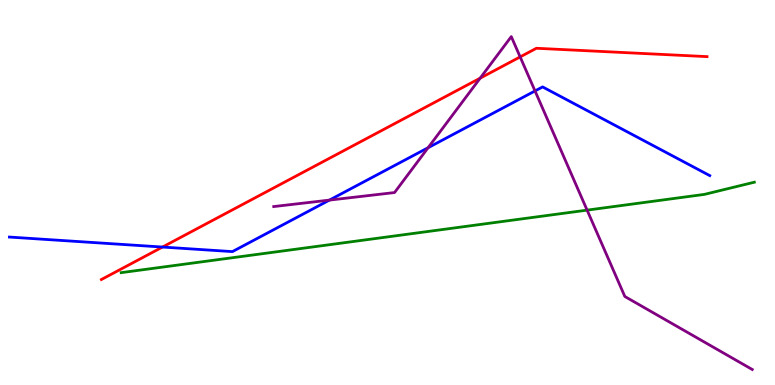[{'lines': ['blue', 'red'], 'intersections': [{'x': 2.1, 'y': 3.58}]}, {'lines': ['green', 'red'], 'intersections': []}, {'lines': ['purple', 'red'], 'intersections': [{'x': 6.2, 'y': 7.97}, {'x': 6.71, 'y': 8.52}]}, {'lines': ['blue', 'green'], 'intersections': []}, {'lines': ['blue', 'purple'], 'intersections': [{'x': 4.25, 'y': 4.8}, {'x': 5.52, 'y': 6.16}, {'x': 6.9, 'y': 7.64}]}, {'lines': ['green', 'purple'], 'intersections': [{'x': 7.58, 'y': 4.54}]}]